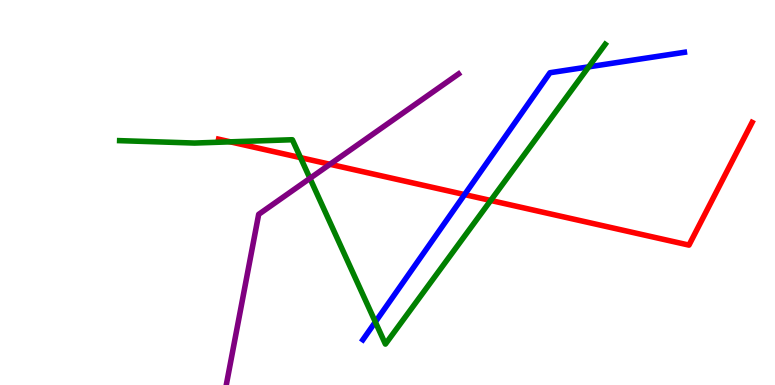[{'lines': ['blue', 'red'], 'intersections': [{'x': 5.99, 'y': 4.95}]}, {'lines': ['green', 'red'], 'intersections': [{'x': 2.97, 'y': 6.32}, {'x': 3.88, 'y': 5.91}, {'x': 6.33, 'y': 4.79}]}, {'lines': ['purple', 'red'], 'intersections': [{'x': 4.26, 'y': 5.73}]}, {'lines': ['blue', 'green'], 'intersections': [{'x': 4.84, 'y': 1.64}, {'x': 7.6, 'y': 8.26}]}, {'lines': ['blue', 'purple'], 'intersections': []}, {'lines': ['green', 'purple'], 'intersections': [{'x': 4.0, 'y': 5.37}]}]